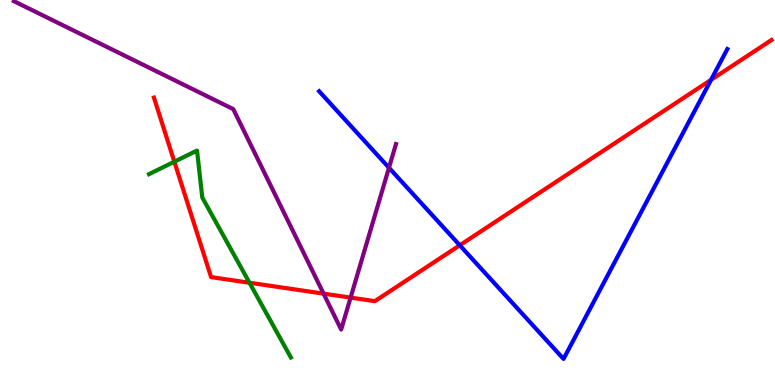[{'lines': ['blue', 'red'], 'intersections': [{'x': 5.93, 'y': 3.63}, {'x': 9.18, 'y': 7.93}]}, {'lines': ['green', 'red'], 'intersections': [{'x': 2.25, 'y': 5.8}, {'x': 3.22, 'y': 2.66}]}, {'lines': ['purple', 'red'], 'intersections': [{'x': 4.18, 'y': 2.37}, {'x': 4.52, 'y': 2.27}]}, {'lines': ['blue', 'green'], 'intersections': []}, {'lines': ['blue', 'purple'], 'intersections': [{'x': 5.02, 'y': 5.64}]}, {'lines': ['green', 'purple'], 'intersections': []}]